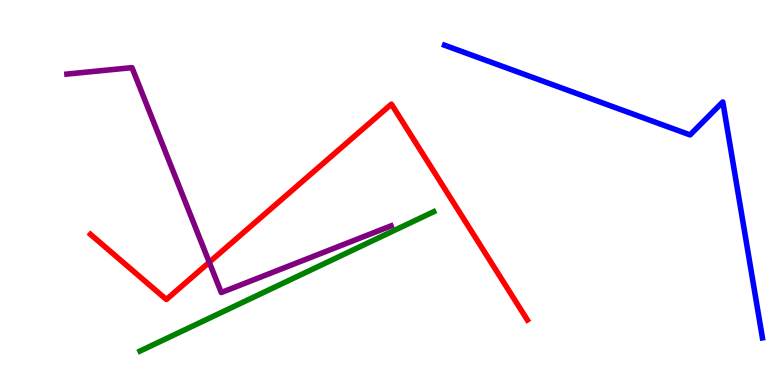[{'lines': ['blue', 'red'], 'intersections': []}, {'lines': ['green', 'red'], 'intersections': []}, {'lines': ['purple', 'red'], 'intersections': [{'x': 2.7, 'y': 3.19}]}, {'lines': ['blue', 'green'], 'intersections': []}, {'lines': ['blue', 'purple'], 'intersections': []}, {'lines': ['green', 'purple'], 'intersections': []}]